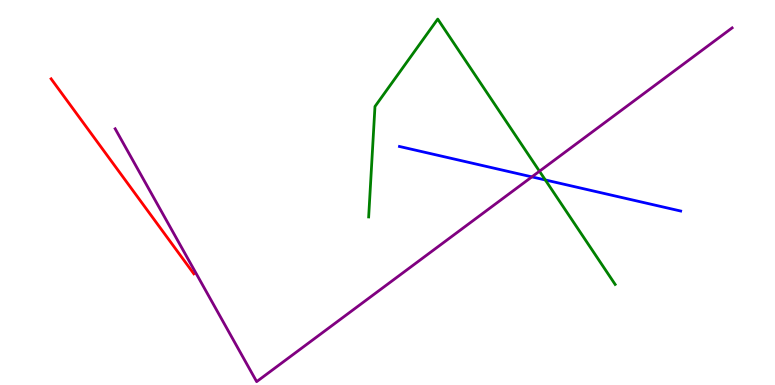[{'lines': ['blue', 'red'], 'intersections': []}, {'lines': ['green', 'red'], 'intersections': []}, {'lines': ['purple', 'red'], 'intersections': []}, {'lines': ['blue', 'green'], 'intersections': [{'x': 7.04, 'y': 5.33}]}, {'lines': ['blue', 'purple'], 'intersections': [{'x': 6.86, 'y': 5.41}]}, {'lines': ['green', 'purple'], 'intersections': [{'x': 6.96, 'y': 5.55}]}]